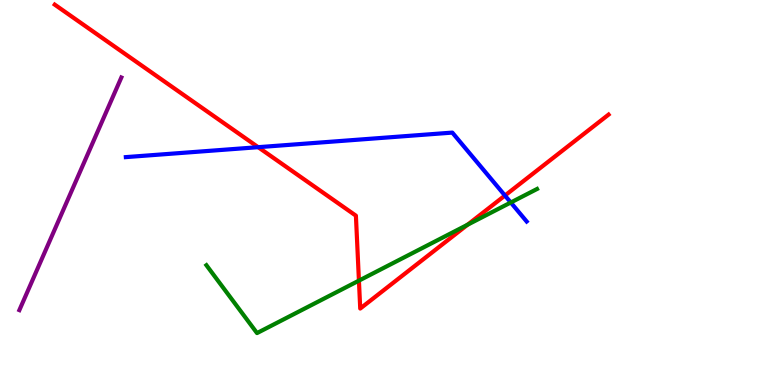[{'lines': ['blue', 'red'], 'intersections': [{'x': 3.33, 'y': 6.18}, {'x': 6.52, 'y': 4.92}]}, {'lines': ['green', 'red'], 'intersections': [{'x': 4.63, 'y': 2.71}, {'x': 6.03, 'y': 4.16}]}, {'lines': ['purple', 'red'], 'intersections': []}, {'lines': ['blue', 'green'], 'intersections': [{'x': 6.59, 'y': 4.74}]}, {'lines': ['blue', 'purple'], 'intersections': []}, {'lines': ['green', 'purple'], 'intersections': []}]